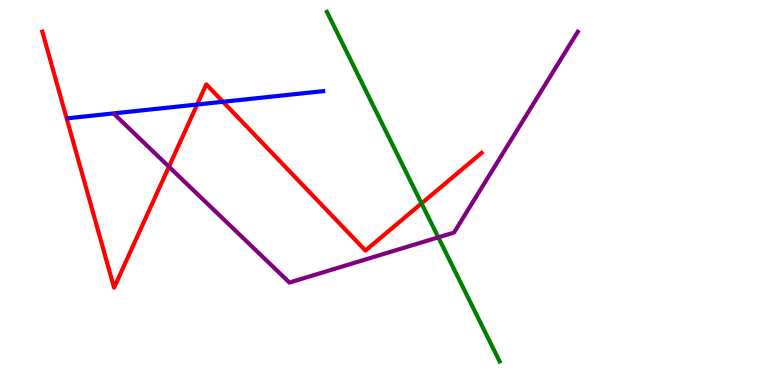[{'lines': ['blue', 'red'], 'intersections': [{'x': 2.54, 'y': 7.29}, {'x': 2.88, 'y': 7.36}]}, {'lines': ['green', 'red'], 'intersections': [{'x': 5.44, 'y': 4.72}]}, {'lines': ['purple', 'red'], 'intersections': [{'x': 2.18, 'y': 5.67}]}, {'lines': ['blue', 'green'], 'intersections': []}, {'lines': ['blue', 'purple'], 'intersections': []}, {'lines': ['green', 'purple'], 'intersections': [{'x': 5.66, 'y': 3.84}]}]